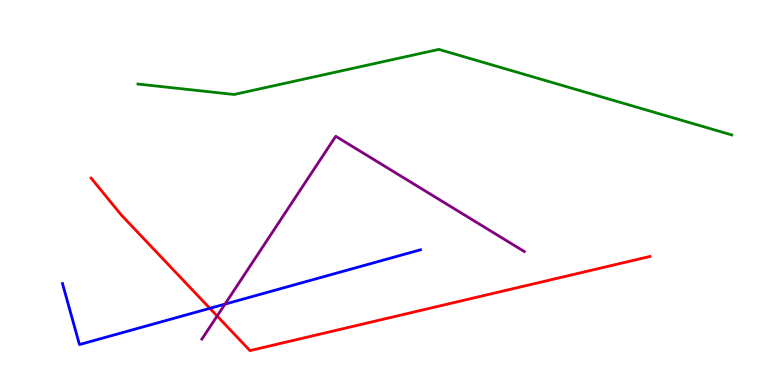[{'lines': ['blue', 'red'], 'intersections': [{'x': 2.71, 'y': 1.99}]}, {'lines': ['green', 'red'], 'intersections': []}, {'lines': ['purple', 'red'], 'intersections': [{'x': 2.8, 'y': 1.79}]}, {'lines': ['blue', 'green'], 'intersections': []}, {'lines': ['blue', 'purple'], 'intersections': [{'x': 2.9, 'y': 2.1}]}, {'lines': ['green', 'purple'], 'intersections': []}]